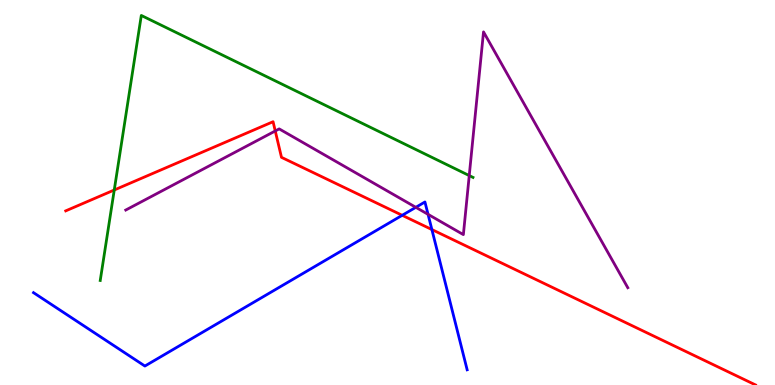[{'lines': ['blue', 'red'], 'intersections': [{'x': 5.19, 'y': 4.41}, {'x': 5.57, 'y': 4.04}]}, {'lines': ['green', 'red'], 'intersections': [{'x': 1.47, 'y': 5.07}]}, {'lines': ['purple', 'red'], 'intersections': [{'x': 3.55, 'y': 6.6}]}, {'lines': ['blue', 'green'], 'intersections': []}, {'lines': ['blue', 'purple'], 'intersections': [{'x': 5.37, 'y': 4.62}, {'x': 5.52, 'y': 4.43}]}, {'lines': ['green', 'purple'], 'intersections': [{'x': 6.05, 'y': 5.44}]}]